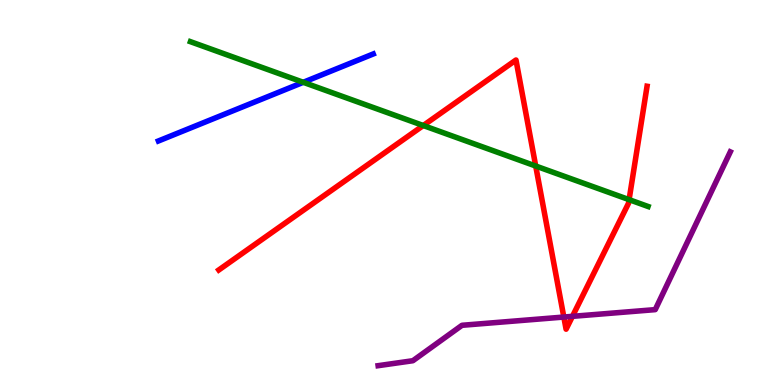[{'lines': ['blue', 'red'], 'intersections': []}, {'lines': ['green', 'red'], 'intersections': [{'x': 5.46, 'y': 6.74}, {'x': 6.91, 'y': 5.69}, {'x': 8.12, 'y': 4.81}]}, {'lines': ['purple', 'red'], 'intersections': [{'x': 7.28, 'y': 1.77}, {'x': 7.39, 'y': 1.78}]}, {'lines': ['blue', 'green'], 'intersections': [{'x': 3.91, 'y': 7.86}]}, {'lines': ['blue', 'purple'], 'intersections': []}, {'lines': ['green', 'purple'], 'intersections': []}]